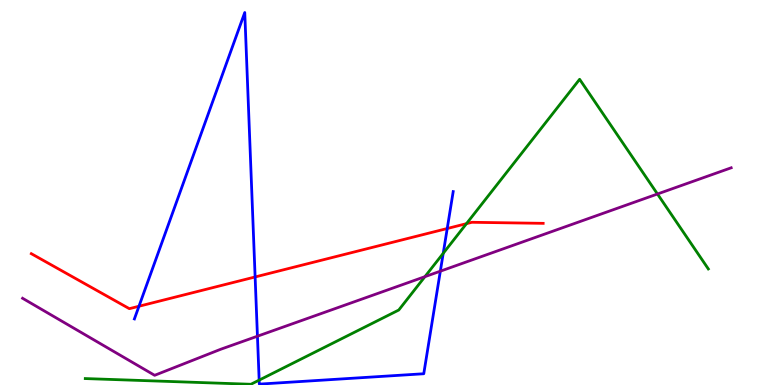[{'lines': ['blue', 'red'], 'intersections': [{'x': 1.79, 'y': 2.05}, {'x': 3.29, 'y': 2.81}, {'x': 5.77, 'y': 4.06}]}, {'lines': ['green', 'red'], 'intersections': [{'x': 6.02, 'y': 4.19}]}, {'lines': ['purple', 'red'], 'intersections': []}, {'lines': ['blue', 'green'], 'intersections': [{'x': 3.34, 'y': 0.127}, {'x': 5.72, 'y': 3.42}]}, {'lines': ['blue', 'purple'], 'intersections': [{'x': 3.32, 'y': 1.27}, {'x': 5.68, 'y': 2.96}]}, {'lines': ['green', 'purple'], 'intersections': [{'x': 5.48, 'y': 2.81}, {'x': 8.48, 'y': 4.96}]}]